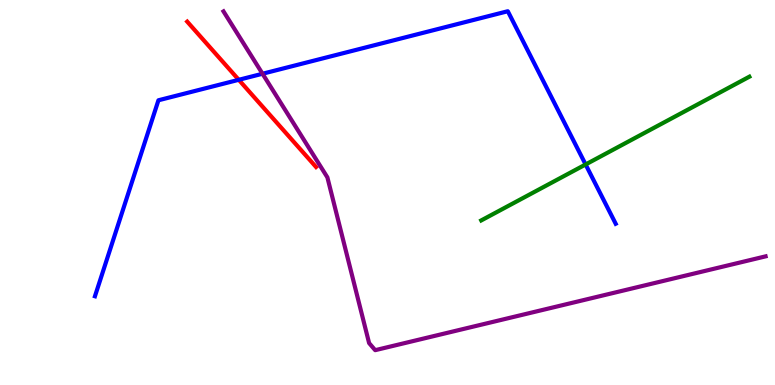[{'lines': ['blue', 'red'], 'intersections': [{'x': 3.08, 'y': 7.93}]}, {'lines': ['green', 'red'], 'intersections': []}, {'lines': ['purple', 'red'], 'intersections': []}, {'lines': ['blue', 'green'], 'intersections': [{'x': 7.56, 'y': 5.73}]}, {'lines': ['blue', 'purple'], 'intersections': [{'x': 3.39, 'y': 8.08}]}, {'lines': ['green', 'purple'], 'intersections': []}]